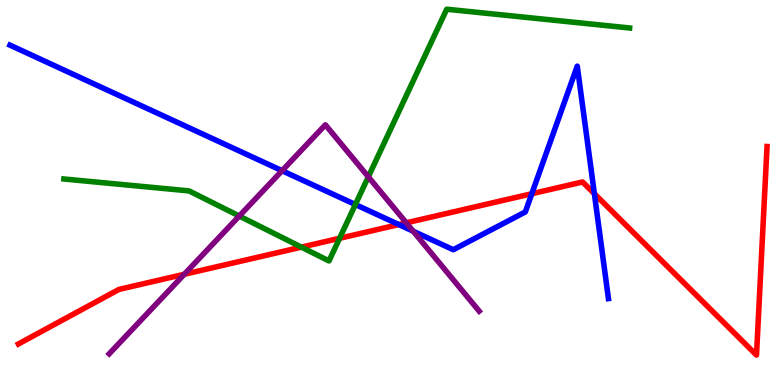[{'lines': ['blue', 'red'], 'intersections': [{'x': 5.15, 'y': 4.17}, {'x': 6.86, 'y': 4.97}, {'x': 7.67, 'y': 4.97}]}, {'lines': ['green', 'red'], 'intersections': [{'x': 3.89, 'y': 3.58}, {'x': 4.38, 'y': 3.81}]}, {'lines': ['purple', 'red'], 'intersections': [{'x': 2.38, 'y': 2.88}, {'x': 5.24, 'y': 4.21}]}, {'lines': ['blue', 'green'], 'intersections': [{'x': 4.59, 'y': 4.69}]}, {'lines': ['blue', 'purple'], 'intersections': [{'x': 3.64, 'y': 5.57}, {'x': 5.33, 'y': 3.99}]}, {'lines': ['green', 'purple'], 'intersections': [{'x': 3.09, 'y': 4.39}, {'x': 4.75, 'y': 5.41}]}]